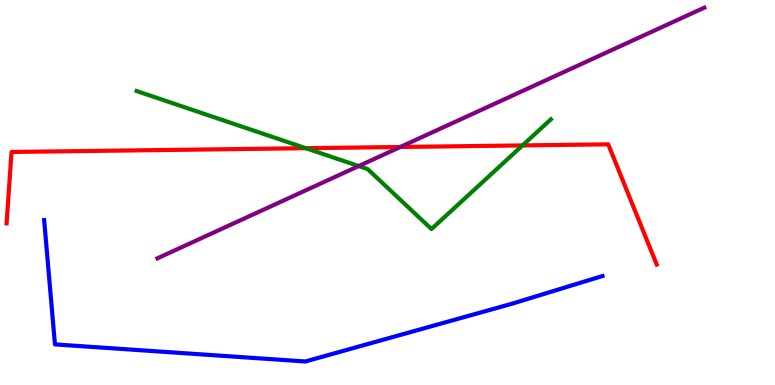[{'lines': ['blue', 'red'], 'intersections': []}, {'lines': ['green', 'red'], 'intersections': [{'x': 3.95, 'y': 6.15}, {'x': 6.74, 'y': 6.22}]}, {'lines': ['purple', 'red'], 'intersections': [{'x': 5.17, 'y': 6.18}]}, {'lines': ['blue', 'green'], 'intersections': []}, {'lines': ['blue', 'purple'], 'intersections': []}, {'lines': ['green', 'purple'], 'intersections': [{'x': 4.63, 'y': 5.69}]}]